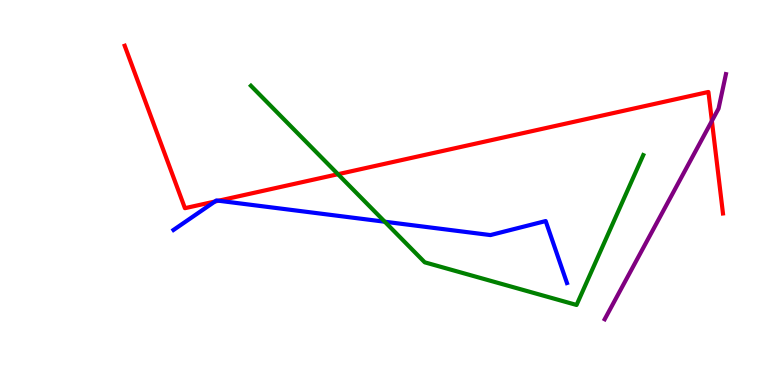[{'lines': ['blue', 'red'], 'intersections': [{'x': 2.77, 'y': 4.77}, {'x': 2.82, 'y': 4.79}]}, {'lines': ['green', 'red'], 'intersections': [{'x': 4.36, 'y': 5.48}]}, {'lines': ['purple', 'red'], 'intersections': [{'x': 9.19, 'y': 6.86}]}, {'lines': ['blue', 'green'], 'intersections': [{'x': 4.96, 'y': 4.24}]}, {'lines': ['blue', 'purple'], 'intersections': []}, {'lines': ['green', 'purple'], 'intersections': []}]